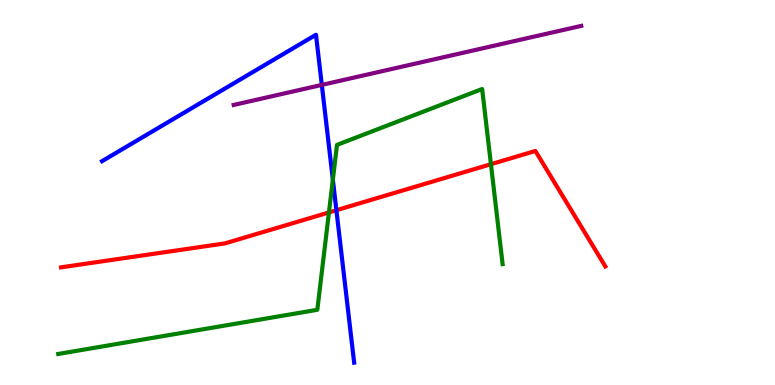[{'lines': ['blue', 'red'], 'intersections': [{'x': 4.34, 'y': 4.54}]}, {'lines': ['green', 'red'], 'intersections': [{'x': 4.24, 'y': 4.48}, {'x': 6.33, 'y': 5.74}]}, {'lines': ['purple', 'red'], 'intersections': []}, {'lines': ['blue', 'green'], 'intersections': [{'x': 4.29, 'y': 5.33}]}, {'lines': ['blue', 'purple'], 'intersections': [{'x': 4.15, 'y': 7.79}]}, {'lines': ['green', 'purple'], 'intersections': []}]